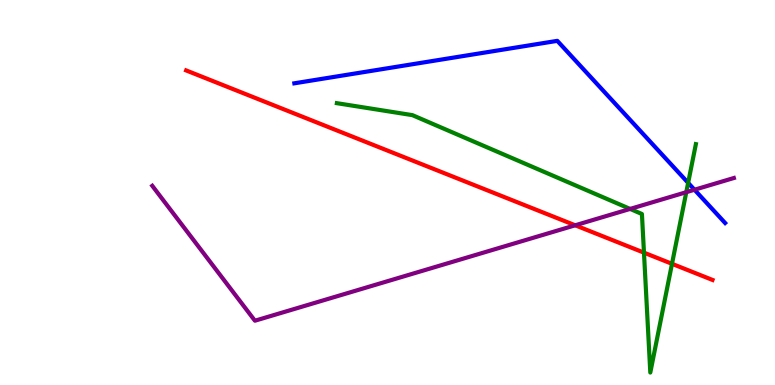[{'lines': ['blue', 'red'], 'intersections': []}, {'lines': ['green', 'red'], 'intersections': [{'x': 8.31, 'y': 3.44}, {'x': 8.67, 'y': 3.15}]}, {'lines': ['purple', 'red'], 'intersections': [{'x': 7.42, 'y': 4.15}]}, {'lines': ['blue', 'green'], 'intersections': [{'x': 8.88, 'y': 5.25}]}, {'lines': ['blue', 'purple'], 'intersections': [{'x': 8.96, 'y': 5.07}]}, {'lines': ['green', 'purple'], 'intersections': [{'x': 8.13, 'y': 4.57}, {'x': 8.86, 'y': 5.01}]}]